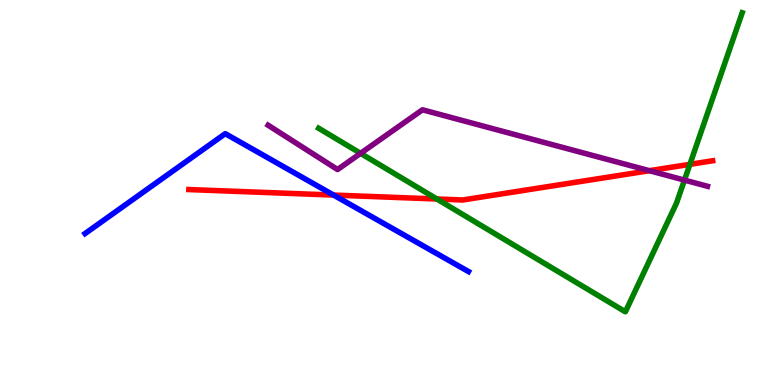[{'lines': ['blue', 'red'], 'intersections': [{'x': 4.3, 'y': 4.93}]}, {'lines': ['green', 'red'], 'intersections': [{'x': 5.64, 'y': 4.83}, {'x': 8.9, 'y': 5.73}]}, {'lines': ['purple', 'red'], 'intersections': [{'x': 8.38, 'y': 5.57}]}, {'lines': ['blue', 'green'], 'intersections': []}, {'lines': ['blue', 'purple'], 'intersections': []}, {'lines': ['green', 'purple'], 'intersections': [{'x': 4.65, 'y': 6.02}, {'x': 8.83, 'y': 5.32}]}]